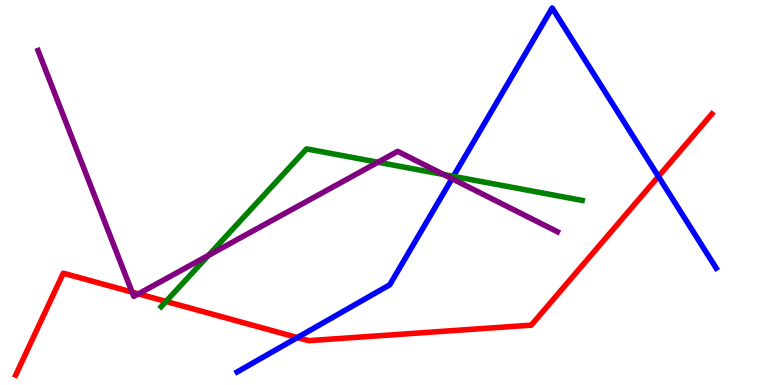[{'lines': ['blue', 'red'], 'intersections': [{'x': 3.84, 'y': 1.23}, {'x': 8.5, 'y': 5.42}]}, {'lines': ['green', 'red'], 'intersections': [{'x': 2.14, 'y': 2.17}]}, {'lines': ['purple', 'red'], 'intersections': [{'x': 1.7, 'y': 2.41}, {'x': 1.79, 'y': 2.37}]}, {'lines': ['blue', 'green'], 'intersections': [{'x': 5.85, 'y': 5.42}]}, {'lines': ['blue', 'purple'], 'intersections': [{'x': 5.83, 'y': 5.36}]}, {'lines': ['green', 'purple'], 'intersections': [{'x': 2.69, 'y': 3.37}, {'x': 4.88, 'y': 5.79}, {'x': 5.72, 'y': 5.47}]}]